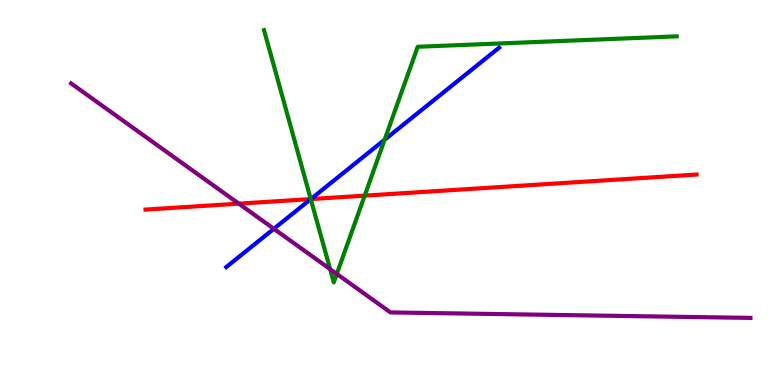[{'lines': ['blue', 'red'], 'intersections': [{'x': 4.01, 'y': 4.83}]}, {'lines': ['green', 'red'], 'intersections': [{'x': 4.01, 'y': 4.83}, {'x': 4.71, 'y': 4.92}]}, {'lines': ['purple', 'red'], 'intersections': [{'x': 3.08, 'y': 4.71}]}, {'lines': ['blue', 'green'], 'intersections': [{'x': 4.01, 'y': 4.83}, {'x': 4.96, 'y': 6.37}]}, {'lines': ['blue', 'purple'], 'intersections': [{'x': 3.53, 'y': 4.06}]}, {'lines': ['green', 'purple'], 'intersections': [{'x': 4.26, 'y': 3.01}, {'x': 4.35, 'y': 2.89}]}]